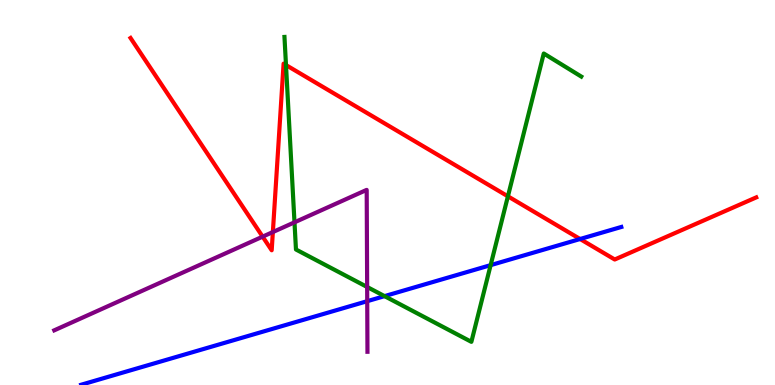[{'lines': ['blue', 'red'], 'intersections': [{'x': 7.49, 'y': 3.79}]}, {'lines': ['green', 'red'], 'intersections': [{'x': 3.69, 'y': 8.31}, {'x': 6.55, 'y': 4.9}]}, {'lines': ['purple', 'red'], 'intersections': [{'x': 3.39, 'y': 3.85}, {'x': 3.52, 'y': 3.97}]}, {'lines': ['blue', 'green'], 'intersections': [{'x': 4.96, 'y': 2.31}, {'x': 6.33, 'y': 3.11}]}, {'lines': ['blue', 'purple'], 'intersections': [{'x': 4.74, 'y': 2.18}]}, {'lines': ['green', 'purple'], 'intersections': [{'x': 3.8, 'y': 4.23}, {'x': 4.74, 'y': 2.55}]}]